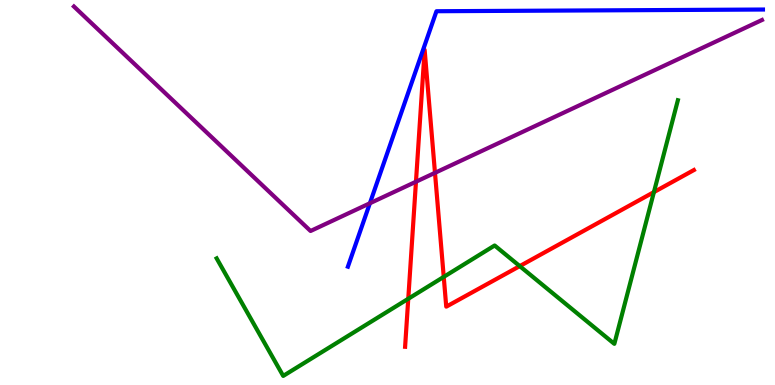[{'lines': ['blue', 'red'], 'intersections': []}, {'lines': ['green', 'red'], 'intersections': [{'x': 5.27, 'y': 2.24}, {'x': 5.73, 'y': 2.81}, {'x': 6.71, 'y': 3.09}, {'x': 8.44, 'y': 5.01}]}, {'lines': ['purple', 'red'], 'intersections': [{'x': 5.37, 'y': 5.28}, {'x': 5.61, 'y': 5.51}]}, {'lines': ['blue', 'green'], 'intersections': []}, {'lines': ['blue', 'purple'], 'intersections': [{'x': 4.77, 'y': 4.72}]}, {'lines': ['green', 'purple'], 'intersections': []}]